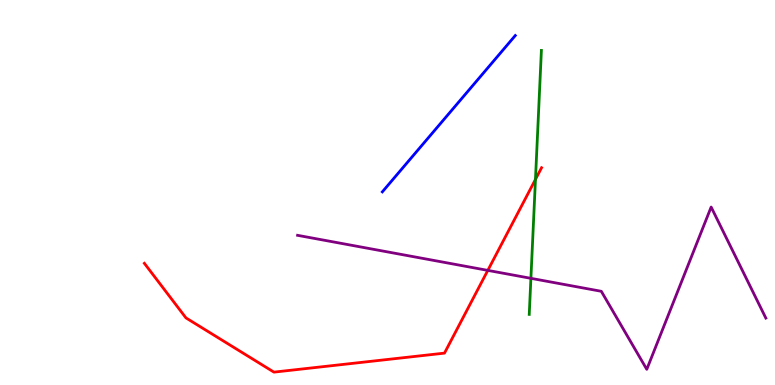[{'lines': ['blue', 'red'], 'intersections': []}, {'lines': ['green', 'red'], 'intersections': [{'x': 6.91, 'y': 5.34}]}, {'lines': ['purple', 'red'], 'intersections': [{'x': 6.29, 'y': 2.98}]}, {'lines': ['blue', 'green'], 'intersections': []}, {'lines': ['blue', 'purple'], 'intersections': []}, {'lines': ['green', 'purple'], 'intersections': [{'x': 6.85, 'y': 2.77}]}]